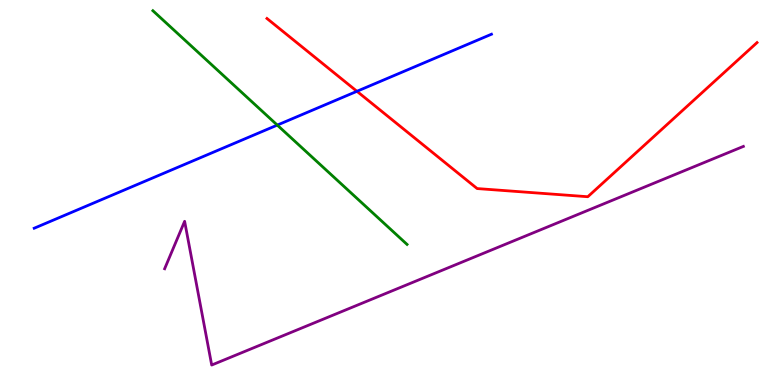[{'lines': ['blue', 'red'], 'intersections': [{'x': 4.61, 'y': 7.63}]}, {'lines': ['green', 'red'], 'intersections': []}, {'lines': ['purple', 'red'], 'intersections': []}, {'lines': ['blue', 'green'], 'intersections': [{'x': 3.58, 'y': 6.75}]}, {'lines': ['blue', 'purple'], 'intersections': []}, {'lines': ['green', 'purple'], 'intersections': []}]